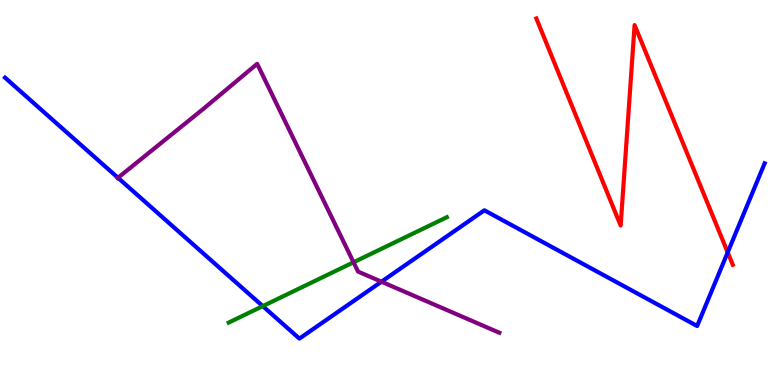[{'lines': ['blue', 'red'], 'intersections': [{'x': 9.39, 'y': 3.44}]}, {'lines': ['green', 'red'], 'intersections': []}, {'lines': ['purple', 'red'], 'intersections': []}, {'lines': ['blue', 'green'], 'intersections': [{'x': 3.39, 'y': 2.05}]}, {'lines': ['blue', 'purple'], 'intersections': [{'x': 1.52, 'y': 5.38}, {'x': 4.92, 'y': 2.68}]}, {'lines': ['green', 'purple'], 'intersections': [{'x': 4.56, 'y': 3.19}]}]